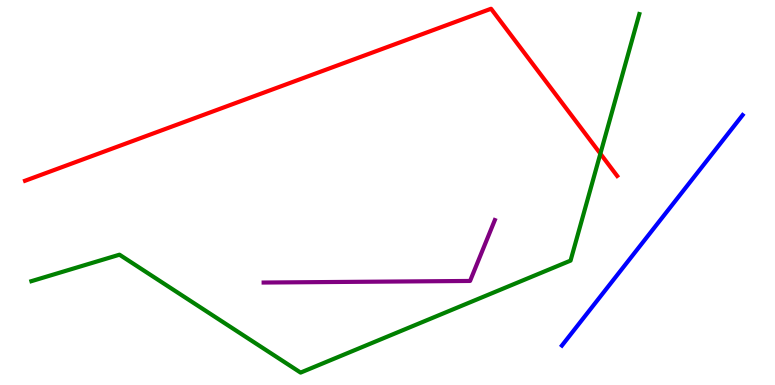[{'lines': ['blue', 'red'], 'intersections': []}, {'lines': ['green', 'red'], 'intersections': [{'x': 7.75, 'y': 6.01}]}, {'lines': ['purple', 'red'], 'intersections': []}, {'lines': ['blue', 'green'], 'intersections': []}, {'lines': ['blue', 'purple'], 'intersections': []}, {'lines': ['green', 'purple'], 'intersections': []}]